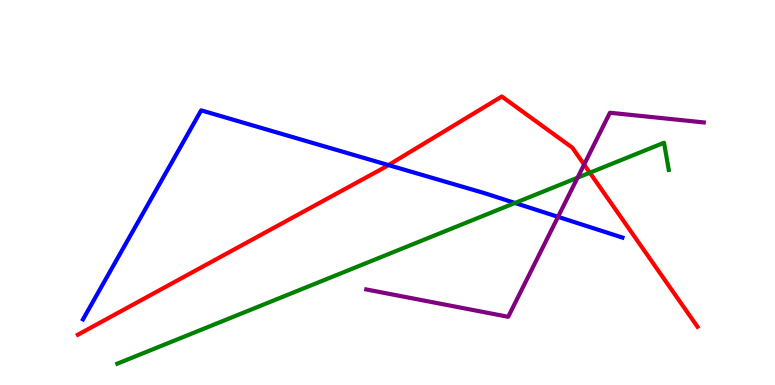[{'lines': ['blue', 'red'], 'intersections': [{'x': 5.01, 'y': 5.71}]}, {'lines': ['green', 'red'], 'intersections': [{'x': 7.61, 'y': 5.51}]}, {'lines': ['purple', 'red'], 'intersections': [{'x': 7.54, 'y': 5.73}]}, {'lines': ['blue', 'green'], 'intersections': [{'x': 6.64, 'y': 4.73}]}, {'lines': ['blue', 'purple'], 'intersections': [{'x': 7.2, 'y': 4.37}]}, {'lines': ['green', 'purple'], 'intersections': [{'x': 7.45, 'y': 5.38}]}]